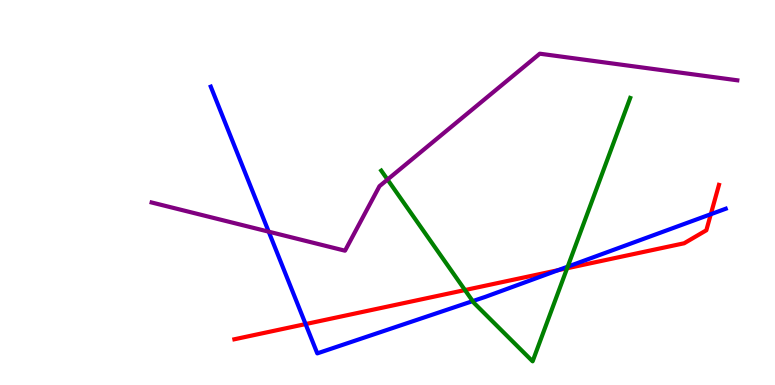[{'lines': ['blue', 'red'], 'intersections': [{'x': 3.94, 'y': 1.58}, {'x': 7.2, 'y': 2.98}, {'x': 9.17, 'y': 4.44}]}, {'lines': ['green', 'red'], 'intersections': [{'x': 6.0, 'y': 2.47}, {'x': 7.32, 'y': 3.03}]}, {'lines': ['purple', 'red'], 'intersections': []}, {'lines': ['blue', 'green'], 'intersections': [{'x': 6.1, 'y': 2.18}, {'x': 7.33, 'y': 3.07}]}, {'lines': ['blue', 'purple'], 'intersections': [{'x': 3.47, 'y': 3.98}]}, {'lines': ['green', 'purple'], 'intersections': [{'x': 5.0, 'y': 5.34}]}]